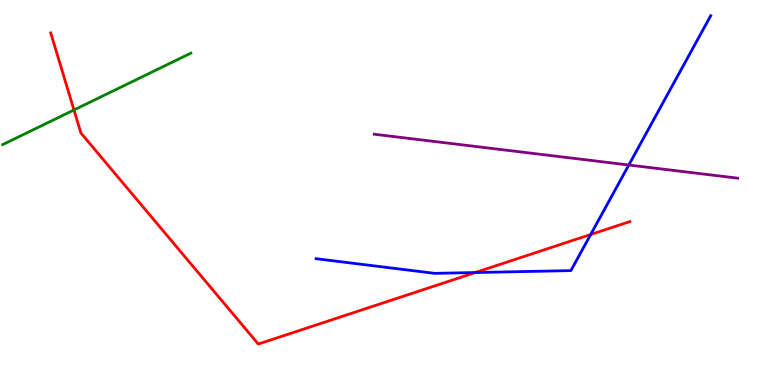[{'lines': ['blue', 'red'], 'intersections': [{'x': 6.13, 'y': 2.92}, {'x': 7.62, 'y': 3.91}]}, {'lines': ['green', 'red'], 'intersections': [{'x': 0.954, 'y': 7.14}]}, {'lines': ['purple', 'red'], 'intersections': []}, {'lines': ['blue', 'green'], 'intersections': []}, {'lines': ['blue', 'purple'], 'intersections': [{'x': 8.11, 'y': 5.71}]}, {'lines': ['green', 'purple'], 'intersections': []}]